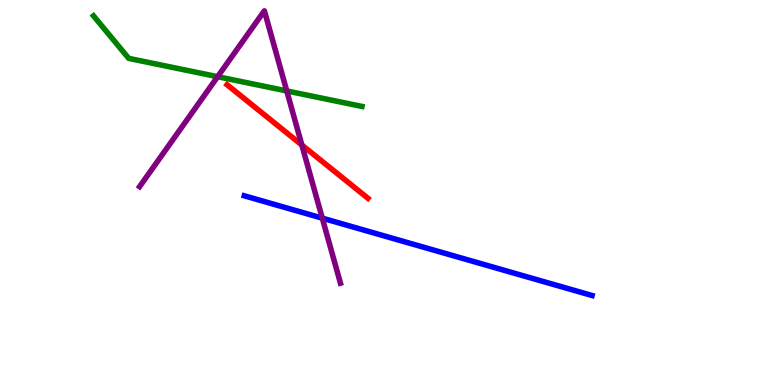[{'lines': ['blue', 'red'], 'intersections': []}, {'lines': ['green', 'red'], 'intersections': []}, {'lines': ['purple', 'red'], 'intersections': [{'x': 3.89, 'y': 6.23}]}, {'lines': ['blue', 'green'], 'intersections': []}, {'lines': ['blue', 'purple'], 'intersections': [{'x': 4.16, 'y': 4.33}]}, {'lines': ['green', 'purple'], 'intersections': [{'x': 2.81, 'y': 8.01}, {'x': 3.7, 'y': 7.64}]}]